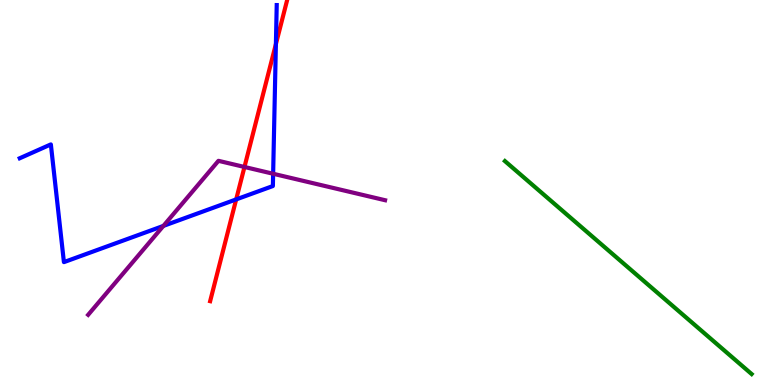[{'lines': ['blue', 'red'], 'intersections': [{'x': 3.05, 'y': 4.82}, {'x': 3.56, 'y': 8.85}]}, {'lines': ['green', 'red'], 'intersections': []}, {'lines': ['purple', 'red'], 'intersections': [{'x': 3.15, 'y': 5.66}]}, {'lines': ['blue', 'green'], 'intersections': []}, {'lines': ['blue', 'purple'], 'intersections': [{'x': 2.11, 'y': 4.13}, {'x': 3.52, 'y': 5.49}]}, {'lines': ['green', 'purple'], 'intersections': []}]